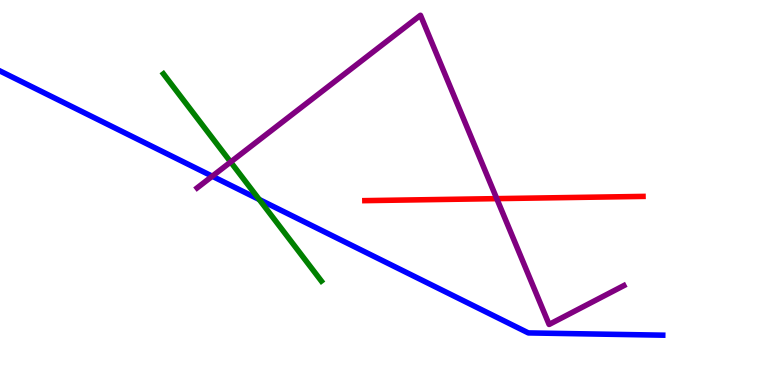[{'lines': ['blue', 'red'], 'intersections': []}, {'lines': ['green', 'red'], 'intersections': []}, {'lines': ['purple', 'red'], 'intersections': [{'x': 6.41, 'y': 4.84}]}, {'lines': ['blue', 'green'], 'intersections': [{'x': 3.34, 'y': 4.82}]}, {'lines': ['blue', 'purple'], 'intersections': [{'x': 2.74, 'y': 5.42}]}, {'lines': ['green', 'purple'], 'intersections': [{'x': 2.98, 'y': 5.79}]}]